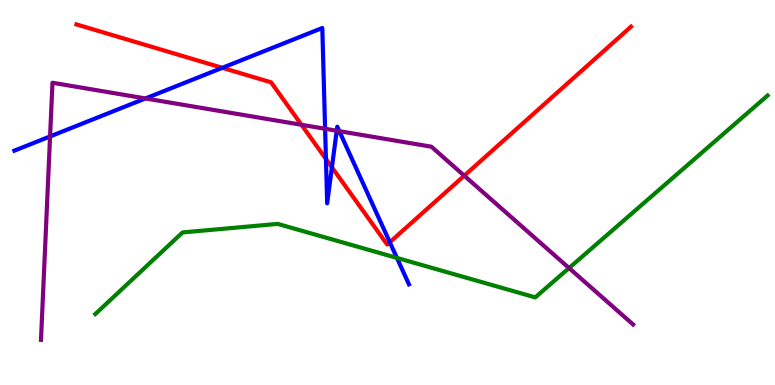[{'lines': ['blue', 'red'], 'intersections': [{'x': 2.87, 'y': 8.24}, {'x': 4.21, 'y': 5.87}, {'x': 4.28, 'y': 5.65}, {'x': 5.03, 'y': 3.71}]}, {'lines': ['green', 'red'], 'intersections': []}, {'lines': ['purple', 'red'], 'intersections': [{'x': 3.89, 'y': 6.76}, {'x': 5.99, 'y': 5.44}]}, {'lines': ['blue', 'green'], 'intersections': [{'x': 5.12, 'y': 3.3}]}, {'lines': ['blue', 'purple'], 'intersections': [{'x': 0.646, 'y': 6.46}, {'x': 1.88, 'y': 7.44}, {'x': 4.19, 'y': 6.66}, {'x': 4.34, 'y': 6.6}, {'x': 4.38, 'y': 6.59}]}, {'lines': ['green', 'purple'], 'intersections': [{'x': 7.34, 'y': 3.04}]}]